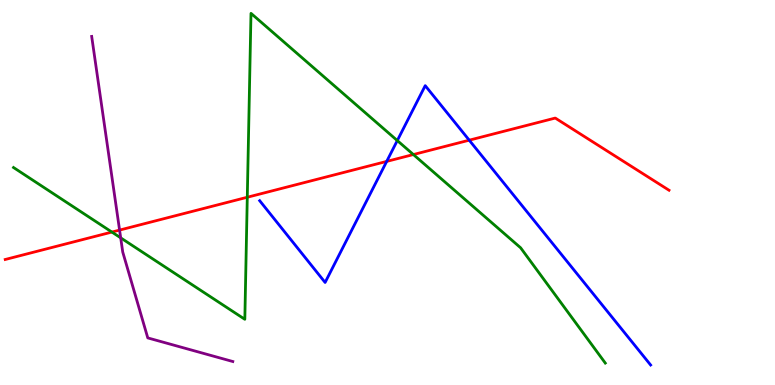[{'lines': ['blue', 'red'], 'intersections': [{'x': 4.99, 'y': 5.81}, {'x': 6.05, 'y': 6.36}]}, {'lines': ['green', 'red'], 'intersections': [{'x': 1.44, 'y': 3.97}, {'x': 3.19, 'y': 4.88}, {'x': 5.33, 'y': 5.99}]}, {'lines': ['purple', 'red'], 'intersections': [{'x': 1.54, 'y': 4.02}]}, {'lines': ['blue', 'green'], 'intersections': [{'x': 5.13, 'y': 6.35}]}, {'lines': ['blue', 'purple'], 'intersections': []}, {'lines': ['green', 'purple'], 'intersections': [{'x': 1.56, 'y': 3.82}]}]